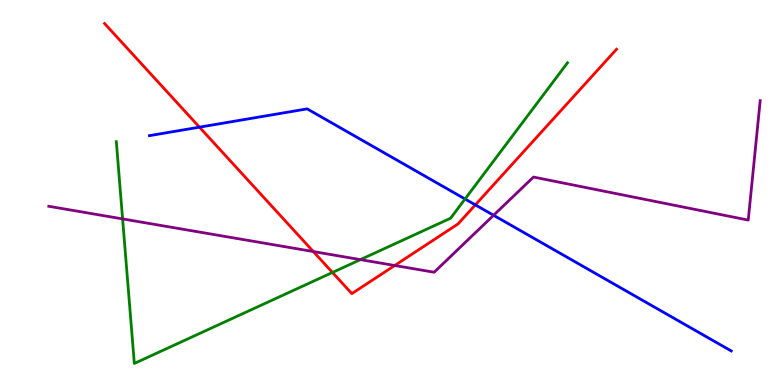[{'lines': ['blue', 'red'], 'intersections': [{'x': 2.57, 'y': 6.7}, {'x': 6.13, 'y': 4.68}]}, {'lines': ['green', 'red'], 'intersections': [{'x': 4.29, 'y': 2.92}]}, {'lines': ['purple', 'red'], 'intersections': [{'x': 4.04, 'y': 3.47}, {'x': 5.09, 'y': 3.1}]}, {'lines': ['blue', 'green'], 'intersections': [{'x': 6.0, 'y': 4.83}]}, {'lines': ['blue', 'purple'], 'intersections': [{'x': 6.37, 'y': 4.41}]}, {'lines': ['green', 'purple'], 'intersections': [{'x': 1.58, 'y': 4.31}, {'x': 4.65, 'y': 3.26}]}]